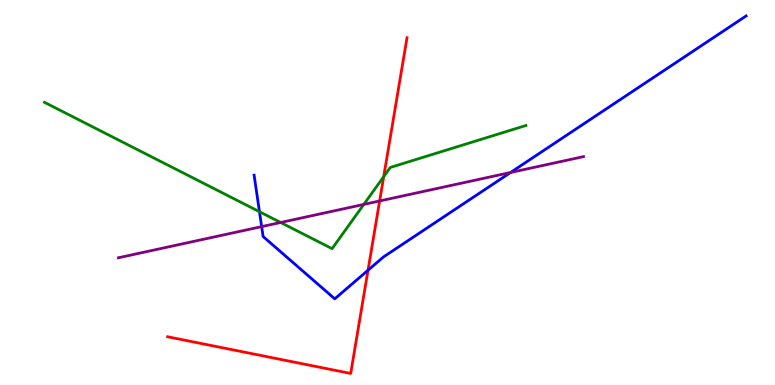[{'lines': ['blue', 'red'], 'intersections': [{'x': 4.75, 'y': 2.98}]}, {'lines': ['green', 'red'], 'intersections': [{'x': 4.95, 'y': 5.41}]}, {'lines': ['purple', 'red'], 'intersections': [{'x': 4.9, 'y': 4.78}]}, {'lines': ['blue', 'green'], 'intersections': [{'x': 3.35, 'y': 4.5}]}, {'lines': ['blue', 'purple'], 'intersections': [{'x': 3.38, 'y': 4.11}, {'x': 6.59, 'y': 5.52}]}, {'lines': ['green', 'purple'], 'intersections': [{'x': 3.62, 'y': 4.22}, {'x': 4.69, 'y': 4.69}]}]